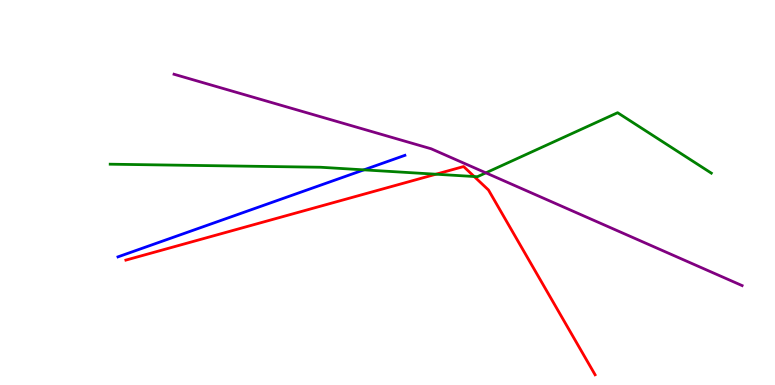[{'lines': ['blue', 'red'], 'intersections': []}, {'lines': ['green', 'red'], 'intersections': [{'x': 5.63, 'y': 5.47}, {'x': 6.12, 'y': 5.41}]}, {'lines': ['purple', 'red'], 'intersections': []}, {'lines': ['blue', 'green'], 'intersections': [{'x': 4.7, 'y': 5.59}]}, {'lines': ['blue', 'purple'], 'intersections': []}, {'lines': ['green', 'purple'], 'intersections': [{'x': 6.27, 'y': 5.51}]}]